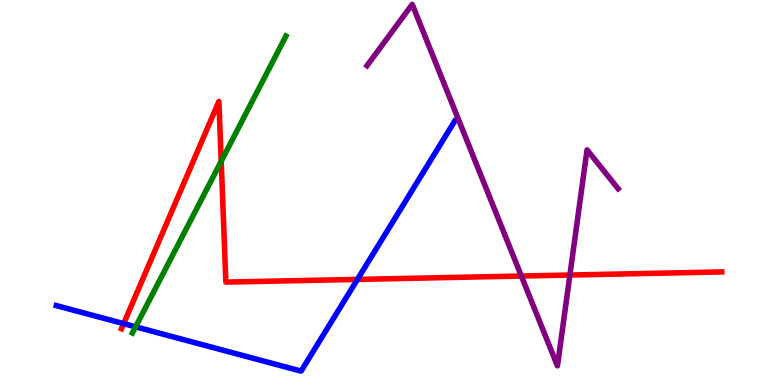[{'lines': ['blue', 'red'], 'intersections': [{'x': 1.6, 'y': 1.59}, {'x': 4.61, 'y': 2.74}]}, {'lines': ['green', 'red'], 'intersections': [{'x': 2.85, 'y': 5.81}]}, {'lines': ['purple', 'red'], 'intersections': [{'x': 6.73, 'y': 2.83}, {'x': 7.35, 'y': 2.86}]}, {'lines': ['blue', 'green'], 'intersections': [{'x': 1.75, 'y': 1.51}]}, {'lines': ['blue', 'purple'], 'intersections': []}, {'lines': ['green', 'purple'], 'intersections': []}]